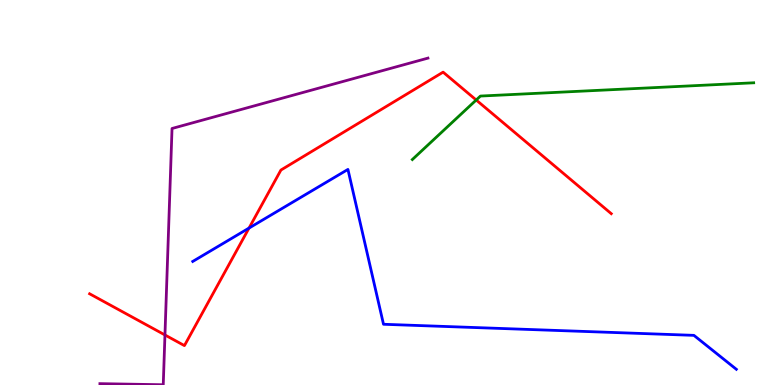[{'lines': ['blue', 'red'], 'intersections': [{'x': 3.21, 'y': 4.08}]}, {'lines': ['green', 'red'], 'intersections': [{'x': 6.14, 'y': 7.4}]}, {'lines': ['purple', 'red'], 'intersections': [{'x': 2.13, 'y': 1.3}]}, {'lines': ['blue', 'green'], 'intersections': []}, {'lines': ['blue', 'purple'], 'intersections': []}, {'lines': ['green', 'purple'], 'intersections': []}]